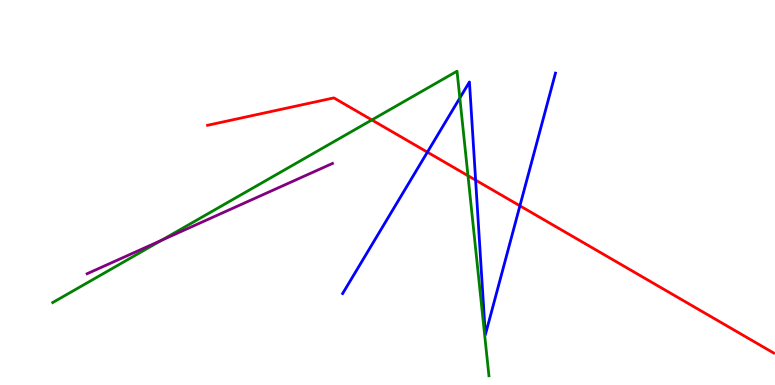[{'lines': ['blue', 'red'], 'intersections': [{'x': 5.51, 'y': 6.05}, {'x': 6.14, 'y': 5.32}, {'x': 6.71, 'y': 4.65}]}, {'lines': ['green', 'red'], 'intersections': [{'x': 4.8, 'y': 6.88}, {'x': 6.04, 'y': 5.44}]}, {'lines': ['purple', 'red'], 'intersections': []}, {'lines': ['blue', 'green'], 'intersections': [{'x': 5.93, 'y': 7.45}]}, {'lines': ['blue', 'purple'], 'intersections': []}, {'lines': ['green', 'purple'], 'intersections': [{'x': 2.09, 'y': 3.76}]}]